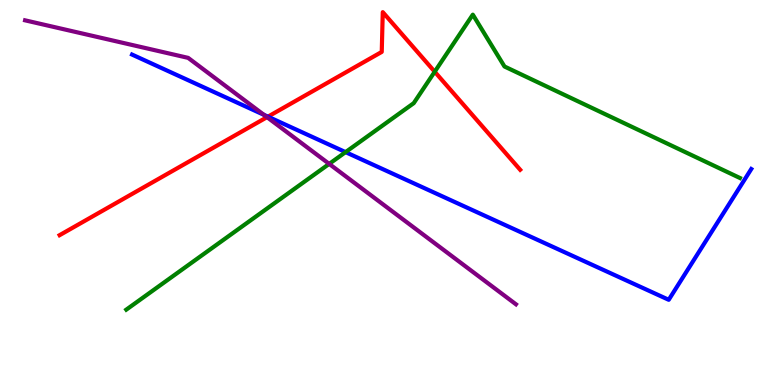[{'lines': ['blue', 'red'], 'intersections': [{'x': 3.46, 'y': 6.97}]}, {'lines': ['green', 'red'], 'intersections': [{'x': 5.61, 'y': 8.14}]}, {'lines': ['purple', 'red'], 'intersections': [{'x': 3.45, 'y': 6.96}]}, {'lines': ['blue', 'green'], 'intersections': [{'x': 4.46, 'y': 6.05}]}, {'lines': ['blue', 'purple'], 'intersections': [{'x': 3.4, 'y': 7.02}]}, {'lines': ['green', 'purple'], 'intersections': [{'x': 4.25, 'y': 5.74}]}]